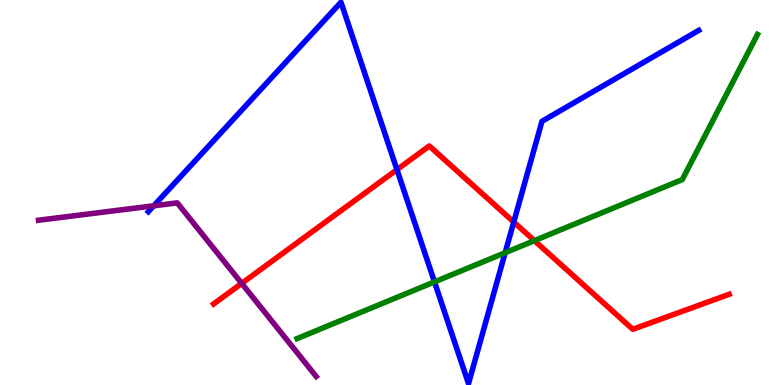[{'lines': ['blue', 'red'], 'intersections': [{'x': 5.12, 'y': 5.59}, {'x': 6.63, 'y': 4.23}]}, {'lines': ['green', 'red'], 'intersections': [{'x': 6.9, 'y': 3.75}]}, {'lines': ['purple', 'red'], 'intersections': [{'x': 3.12, 'y': 2.64}]}, {'lines': ['blue', 'green'], 'intersections': [{'x': 5.61, 'y': 2.68}, {'x': 6.52, 'y': 3.44}]}, {'lines': ['blue', 'purple'], 'intersections': [{'x': 1.98, 'y': 4.65}]}, {'lines': ['green', 'purple'], 'intersections': []}]